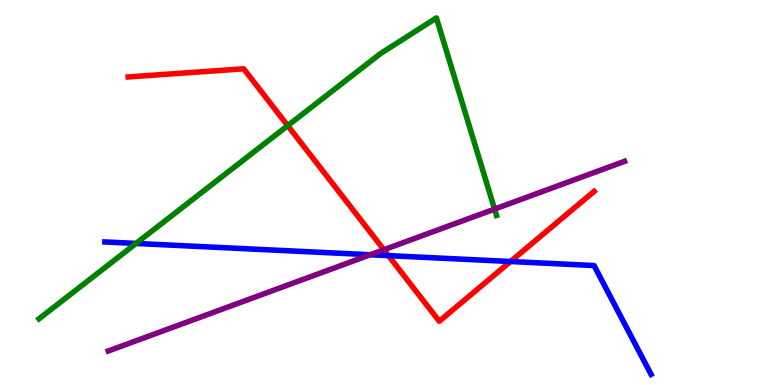[{'lines': ['blue', 'red'], 'intersections': [{'x': 5.01, 'y': 3.36}, {'x': 6.59, 'y': 3.21}]}, {'lines': ['green', 'red'], 'intersections': [{'x': 3.71, 'y': 6.74}]}, {'lines': ['purple', 'red'], 'intersections': [{'x': 4.95, 'y': 3.51}]}, {'lines': ['blue', 'green'], 'intersections': [{'x': 1.76, 'y': 3.68}]}, {'lines': ['blue', 'purple'], 'intersections': [{'x': 4.78, 'y': 3.38}]}, {'lines': ['green', 'purple'], 'intersections': [{'x': 6.38, 'y': 4.57}]}]